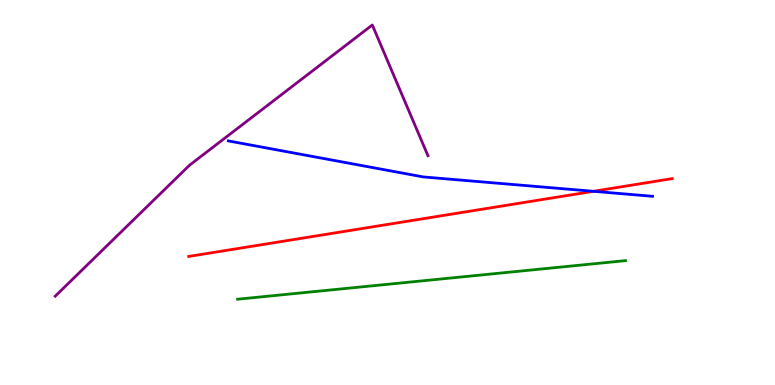[{'lines': ['blue', 'red'], 'intersections': [{'x': 7.66, 'y': 5.03}]}, {'lines': ['green', 'red'], 'intersections': []}, {'lines': ['purple', 'red'], 'intersections': []}, {'lines': ['blue', 'green'], 'intersections': []}, {'lines': ['blue', 'purple'], 'intersections': []}, {'lines': ['green', 'purple'], 'intersections': []}]